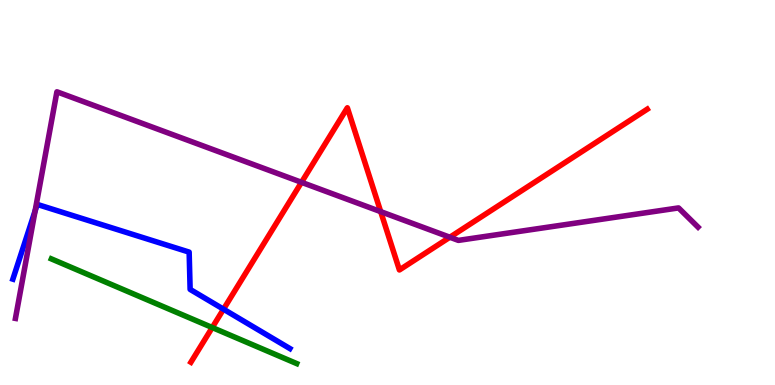[{'lines': ['blue', 'red'], 'intersections': [{'x': 2.88, 'y': 1.97}]}, {'lines': ['green', 'red'], 'intersections': [{'x': 2.74, 'y': 1.49}]}, {'lines': ['purple', 'red'], 'intersections': [{'x': 3.89, 'y': 5.26}, {'x': 4.91, 'y': 4.5}, {'x': 5.8, 'y': 3.84}]}, {'lines': ['blue', 'green'], 'intersections': []}, {'lines': ['blue', 'purple'], 'intersections': [{'x': 0.453, 'y': 4.52}]}, {'lines': ['green', 'purple'], 'intersections': []}]